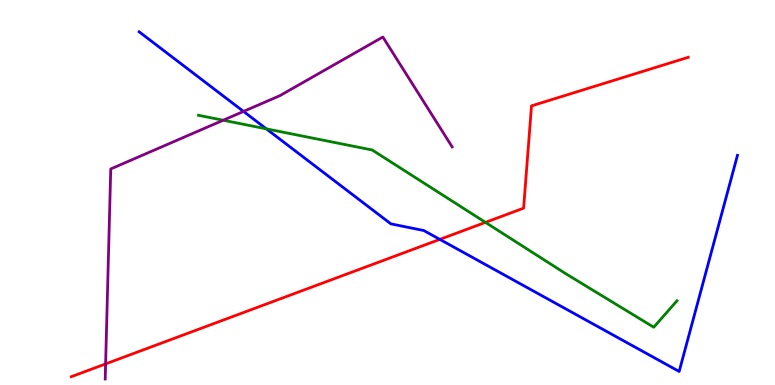[{'lines': ['blue', 'red'], 'intersections': [{'x': 5.68, 'y': 3.78}]}, {'lines': ['green', 'red'], 'intersections': [{'x': 6.26, 'y': 4.22}]}, {'lines': ['purple', 'red'], 'intersections': [{'x': 1.36, 'y': 0.548}]}, {'lines': ['blue', 'green'], 'intersections': [{'x': 3.44, 'y': 6.65}]}, {'lines': ['blue', 'purple'], 'intersections': [{'x': 3.14, 'y': 7.11}]}, {'lines': ['green', 'purple'], 'intersections': [{'x': 2.88, 'y': 6.88}]}]